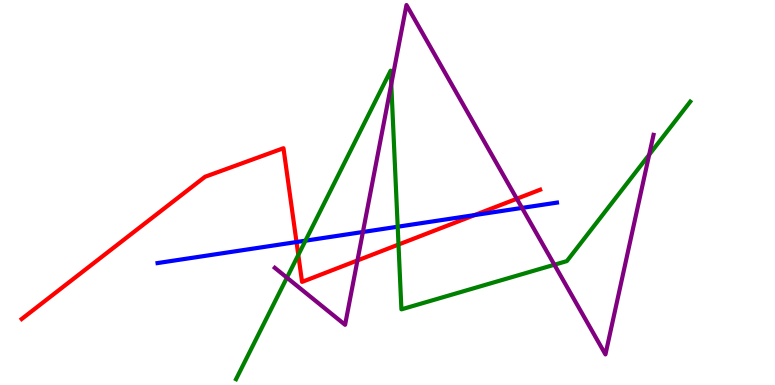[{'lines': ['blue', 'red'], 'intersections': [{'x': 3.83, 'y': 3.71}, {'x': 6.12, 'y': 4.41}]}, {'lines': ['green', 'red'], 'intersections': [{'x': 3.85, 'y': 3.38}, {'x': 5.14, 'y': 3.65}]}, {'lines': ['purple', 'red'], 'intersections': [{'x': 4.61, 'y': 3.24}, {'x': 6.67, 'y': 4.84}]}, {'lines': ['blue', 'green'], 'intersections': [{'x': 3.94, 'y': 3.75}, {'x': 5.13, 'y': 4.11}]}, {'lines': ['blue', 'purple'], 'intersections': [{'x': 4.68, 'y': 3.97}, {'x': 6.74, 'y': 4.6}]}, {'lines': ['green', 'purple'], 'intersections': [{'x': 3.7, 'y': 2.79}, {'x': 5.05, 'y': 7.81}, {'x': 7.15, 'y': 3.12}, {'x': 8.38, 'y': 5.98}]}]